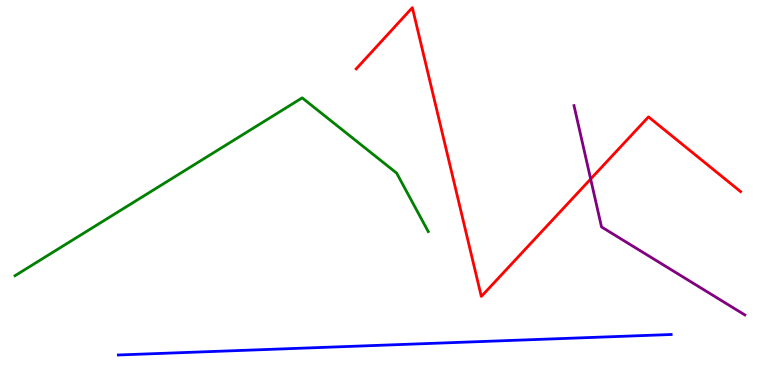[{'lines': ['blue', 'red'], 'intersections': []}, {'lines': ['green', 'red'], 'intersections': []}, {'lines': ['purple', 'red'], 'intersections': [{'x': 7.62, 'y': 5.35}]}, {'lines': ['blue', 'green'], 'intersections': []}, {'lines': ['blue', 'purple'], 'intersections': []}, {'lines': ['green', 'purple'], 'intersections': []}]